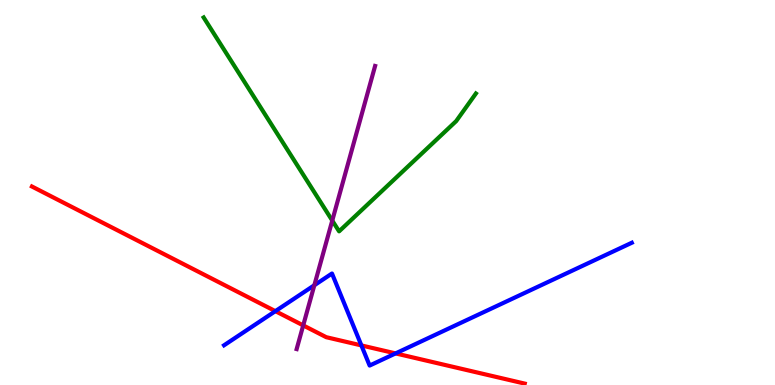[{'lines': ['blue', 'red'], 'intersections': [{'x': 3.55, 'y': 1.92}, {'x': 4.66, 'y': 1.03}, {'x': 5.1, 'y': 0.821}]}, {'lines': ['green', 'red'], 'intersections': []}, {'lines': ['purple', 'red'], 'intersections': [{'x': 3.91, 'y': 1.55}]}, {'lines': ['blue', 'green'], 'intersections': []}, {'lines': ['blue', 'purple'], 'intersections': [{'x': 4.06, 'y': 2.59}]}, {'lines': ['green', 'purple'], 'intersections': [{'x': 4.29, 'y': 4.27}]}]